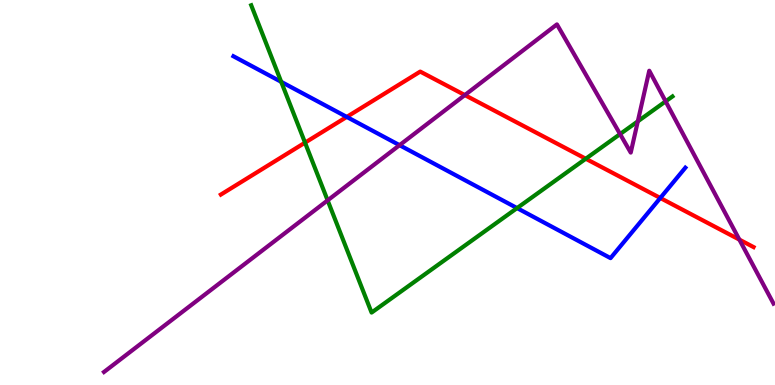[{'lines': ['blue', 'red'], 'intersections': [{'x': 4.47, 'y': 6.96}, {'x': 8.52, 'y': 4.86}]}, {'lines': ['green', 'red'], 'intersections': [{'x': 3.94, 'y': 6.29}, {'x': 7.56, 'y': 5.88}]}, {'lines': ['purple', 'red'], 'intersections': [{'x': 6.0, 'y': 7.53}, {'x': 9.54, 'y': 3.78}]}, {'lines': ['blue', 'green'], 'intersections': [{'x': 3.63, 'y': 7.87}, {'x': 6.67, 'y': 4.6}]}, {'lines': ['blue', 'purple'], 'intersections': [{'x': 5.16, 'y': 6.23}]}, {'lines': ['green', 'purple'], 'intersections': [{'x': 4.23, 'y': 4.8}, {'x': 8.0, 'y': 6.52}, {'x': 8.23, 'y': 6.85}, {'x': 8.59, 'y': 7.37}]}]